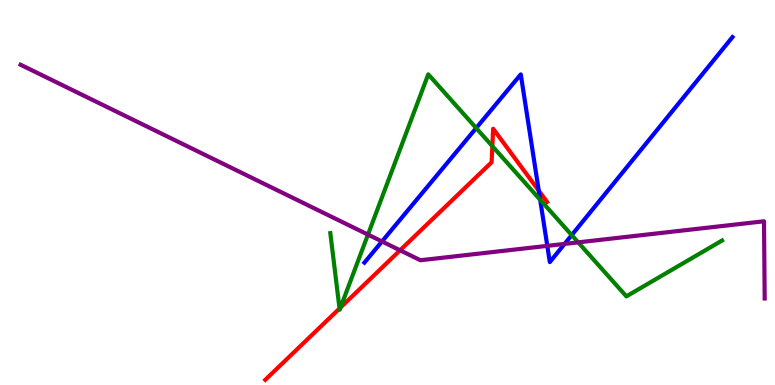[{'lines': ['blue', 'red'], 'intersections': [{'x': 6.95, 'y': 5.05}]}, {'lines': ['green', 'red'], 'intersections': [{'x': 4.38, 'y': 1.99}, {'x': 4.39, 'y': 2.01}, {'x': 6.35, 'y': 6.2}]}, {'lines': ['purple', 'red'], 'intersections': [{'x': 5.16, 'y': 3.5}]}, {'lines': ['blue', 'green'], 'intersections': [{'x': 6.14, 'y': 6.67}, {'x': 6.97, 'y': 4.81}, {'x': 7.38, 'y': 3.89}]}, {'lines': ['blue', 'purple'], 'intersections': [{'x': 4.93, 'y': 3.73}, {'x': 7.06, 'y': 3.61}, {'x': 7.28, 'y': 3.66}]}, {'lines': ['green', 'purple'], 'intersections': [{'x': 4.75, 'y': 3.91}, {'x': 7.46, 'y': 3.71}]}]